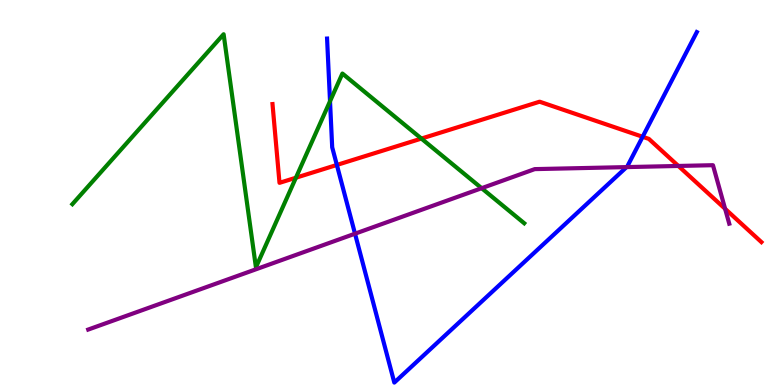[{'lines': ['blue', 'red'], 'intersections': [{'x': 4.35, 'y': 5.72}, {'x': 8.29, 'y': 6.45}]}, {'lines': ['green', 'red'], 'intersections': [{'x': 3.82, 'y': 5.38}, {'x': 5.44, 'y': 6.4}]}, {'lines': ['purple', 'red'], 'intersections': [{'x': 8.75, 'y': 5.69}, {'x': 9.36, 'y': 4.58}]}, {'lines': ['blue', 'green'], 'intersections': [{'x': 4.26, 'y': 7.37}]}, {'lines': ['blue', 'purple'], 'intersections': [{'x': 4.58, 'y': 3.93}, {'x': 8.08, 'y': 5.66}]}, {'lines': ['green', 'purple'], 'intersections': [{'x': 6.21, 'y': 5.11}]}]